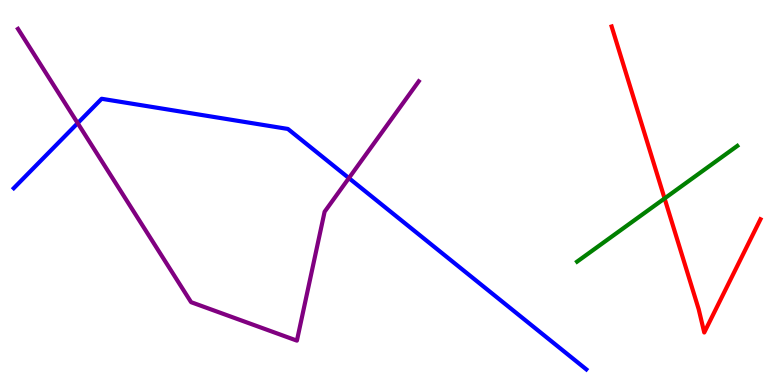[{'lines': ['blue', 'red'], 'intersections': []}, {'lines': ['green', 'red'], 'intersections': [{'x': 8.58, 'y': 4.85}]}, {'lines': ['purple', 'red'], 'intersections': []}, {'lines': ['blue', 'green'], 'intersections': []}, {'lines': ['blue', 'purple'], 'intersections': [{'x': 1.0, 'y': 6.8}, {'x': 4.5, 'y': 5.37}]}, {'lines': ['green', 'purple'], 'intersections': []}]